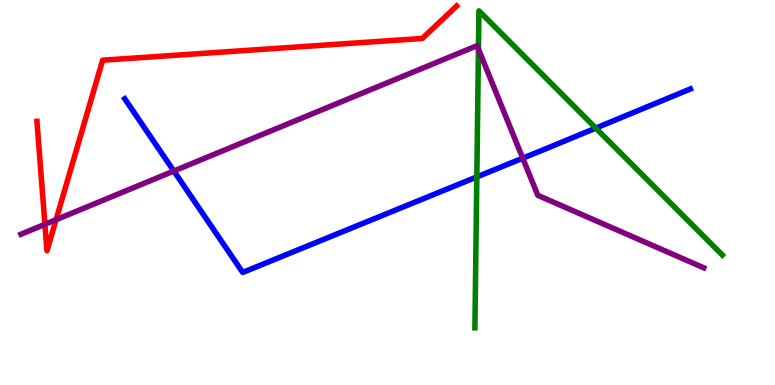[{'lines': ['blue', 'red'], 'intersections': []}, {'lines': ['green', 'red'], 'intersections': []}, {'lines': ['purple', 'red'], 'intersections': [{'x': 0.58, 'y': 4.17}, {'x': 0.723, 'y': 4.29}]}, {'lines': ['blue', 'green'], 'intersections': [{'x': 6.15, 'y': 5.4}, {'x': 7.69, 'y': 6.67}]}, {'lines': ['blue', 'purple'], 'intersections': [{'x': 2.24, 'y': 5.56}, {'x': 6.74, 'y': 5.89}]}, {'lines': ['green', 'purple'], 'intersections': [{'x': 6.17, 'y': 8.72}]}]